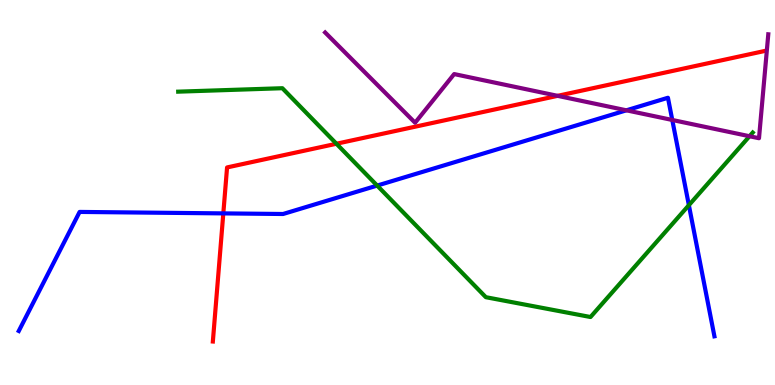[{'lines': ['blue', 'red'], 'intersections': [{'x': 2.88, 'y': 4.46}]}, {'lines': ['green', 'red'], 'intersections': [{'x': 4.34, 'y': 6.27}]}, {'lines': ['purple', 'red'], 'intersections': [{'x': 7.19, 'y': 7.51}]}, {'lines': ['blue', 'green'], 'intersections': [{'x': 4.87, 'y': 5.18}, {'x': 8.89, 'y': 4.67}]}, {'lines': ['blue', 'purple'], 'intersections': [{'x': 8.08, 'y': 7.13}, {'x': 8.67, 'y': 6.88}]}, {'lines': ['green', 'purple'], 'intersections': [{'x': 9.67, 'y': 6.46}]}]